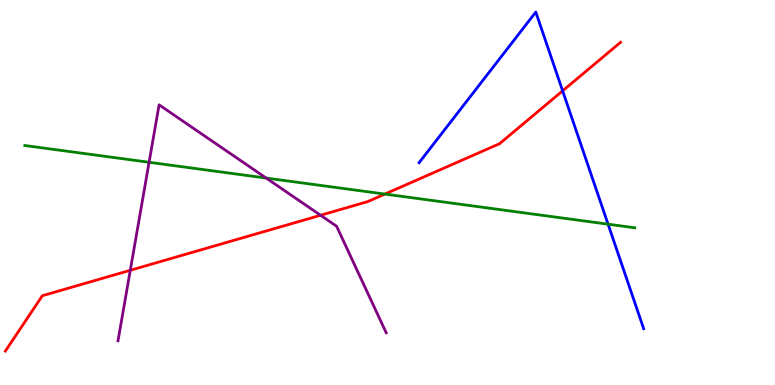[{'lines': ['blue', 'red'], 'intersections': [{'x': 7.26, 'y': 7.64}]}, {'lines': ['green', 'red'], 'intersections': [{'x': 4.97, 'y': 4.96}]}, {'lines': ['purple', 'red'], 'intersections': [{'x': 1.68, 'y': 2.98}, {'x': 4.14, 'y': 4.41}]}, {'lines': ['blue', 'green'], 'intersections': [{'x': 7.85, 'y': 4.18}]}, {'lines': ['blue', 'purple'], 'intersections': []}, {'lines': ['green', 'purple'], 'intersections': [{'x': 1.92, 'y': 5.79}, {'x': 3.43, 'y': 5.37}]}]